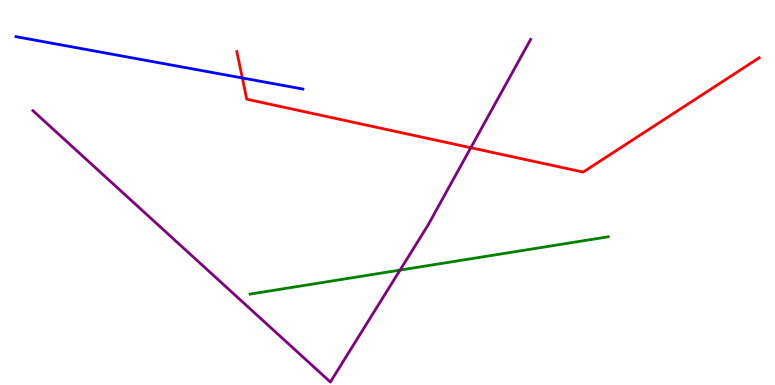[{'lines': ['blue', 'red'], 'intersections': [{'x': 3.13, 'y': 7.97}]}, {'lines': ['green', 'red'], 'intersections': []}, {'lines': ['purple', 'red'], 'intersections': [{'x': 6.07, 'y': 6.16}]}, {'lines': ['blue', 'green'], 'intersections': []}, {'lines': ['blue', 'purple'], 'intersections': []}, {'lines': ['green', 'purple'], 'intersections': [{'x': 5.16, 'y': 2.98}]}]